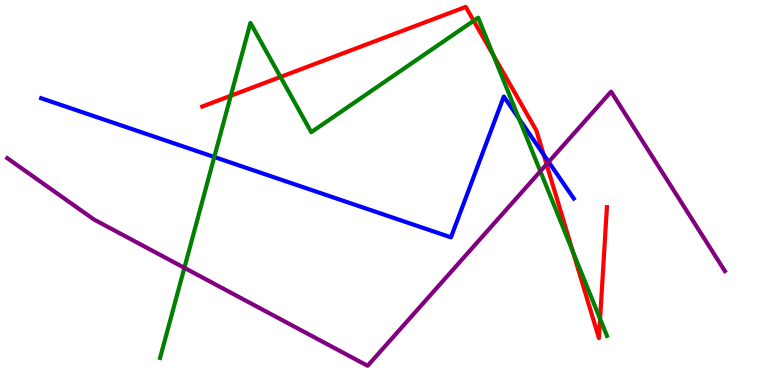[{'lines': ['blue', 'red'], 'intersections': [{'x': 7.01, 'y': 5.98}]}, {'lines': ['green', 'red'], 'intersections': [{'x': 2.98, 'y': 7.51}, {'x': 3.62, 'y': 8.0}, {'x': 6.11, 'y': 9.46}, {'x': 6.37, 'y': 8.57}, {'x': 7.39, 'y': 3.46}, {'x': 7.74, 'y': 1.72}]}, {'lines': ['purple', 'red'], 'intersections': [{'x': 7.05, 'y': 5.73}]}, {'lines': ['blue', 'green'], 'intersections': [{'x': 2.76, 'y': 5.92}, {'x': 6.7, 'y': 6.91}]}, {'lines': ['blue', 'purple'], 'intersections': [{'x': 7.08, 'y': 5.79}]}, {'lines': ['green', 'purple'], 'intersections': [{'x': 2.38, 'y': 3.04}, {'x': 6.97, 'y': 5.55}]}]